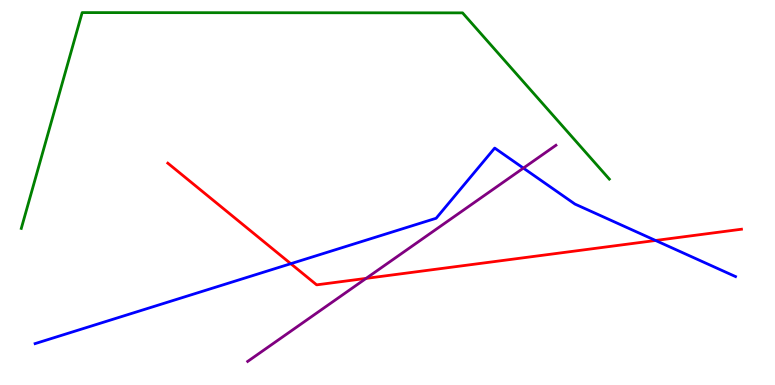[{'lines': ['blue', 'red'], 'intersections': [{'x': 3.75, 'y': 3.15}, {'x': 8.46, 'y': 3.75}]}, {'lines': ['green', 'red'], 'intersections': []}, {'lines': ['purple', 'red'], 'intersections': [{'x': 4.72, 'y': 2.77}]}, {'lines': ['blue', 'green'], 'intersections': []}, {'lines': ['blue', 'purple'], 'intersections': [{'x': 6.75, 'y': 5.63}]}, {'lines': ['green', 'purple'], 'intersections': []}]